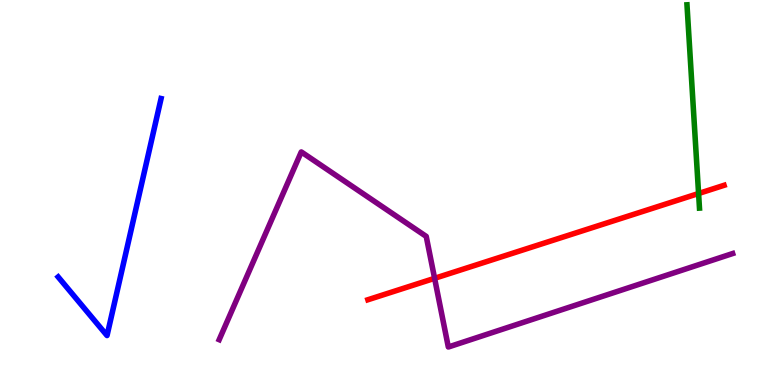[{'lines': ['blue', 'red'], 'intersections': []}, {'lines': ['green', 'red'], 'intersections': [{'x': 9.01, 'y': 4.97}]}, {'lines': ['purple', 'red'], 'intersections': [{'x': 5.61, 'y': 2.77}]}, {'lines': ['blue', 'green'], 'intersections': []}, {'lines': ['blue', 'purple'], 'intersections': []}, {'lines': ['green', 'purple'], 'intersections': []}]